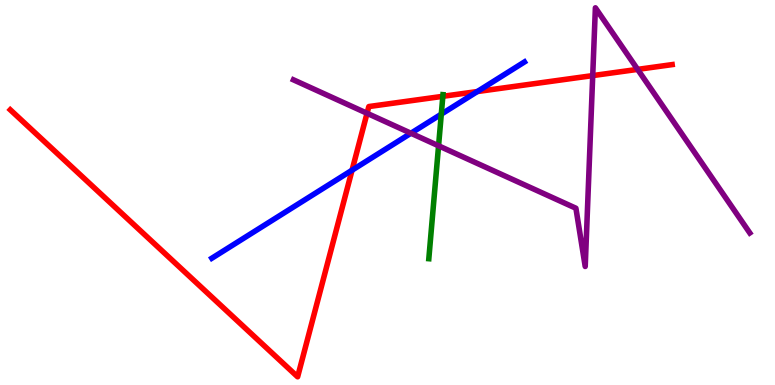[{'lines': ['blue', 'red'], 'intersections': [{'x': 4.54, 'y': 5.58}, {'x': 6.16, 'y': 7.62}]}, {'lines': ['green', 'red'], 'intersections': [{'x': 5.71, 'y': 7.5}]}, {'lines': ['purple', 'red'], 'intersections': [{'x': 4.74, 'y': 7.06}, {'x': 7.65, 'y': 8.04}, {'x': 8.23, 'y': 8.2}]}, {'lines': ['blue', 'green'], 'intersections': [{'x': 5.69, 'y': 7.03}]}, {'lines': ['blue', 'purple'], 'intersections': [{'x': 5.3, 'y': 6.54}]}, {'lines': ['green', 'purple'], 'intersections': [{'x': 5.66, 'y': 6.21}]}]